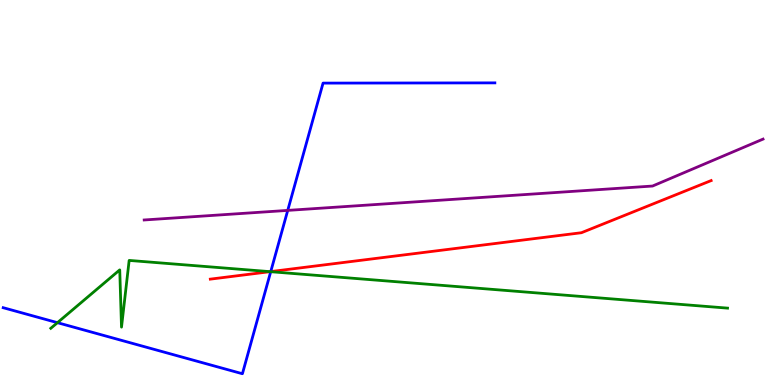[{'lines': ['blue', 'red'], 'intersections': [{'x': 3.49, 'y': 2.95}]}, {'lines': ['green', 'red'], 'intersections': [{'x': 3.49, 'y': 2.94}]}, {'lines': ['purple', 'red'], 'intersections': []}, {'lines': ['blue', 'green'], 'intersections': [{'x': 0.741, 'y': 1.62}, {'x': 3.49, 'y': 2.94}]}, {'lines': ['blue', 'purple'], 'intersections': [{'x': 3.71, 'y': 4.54}]}, {'lines': ['green', 'purple'], 'intersections': []}]